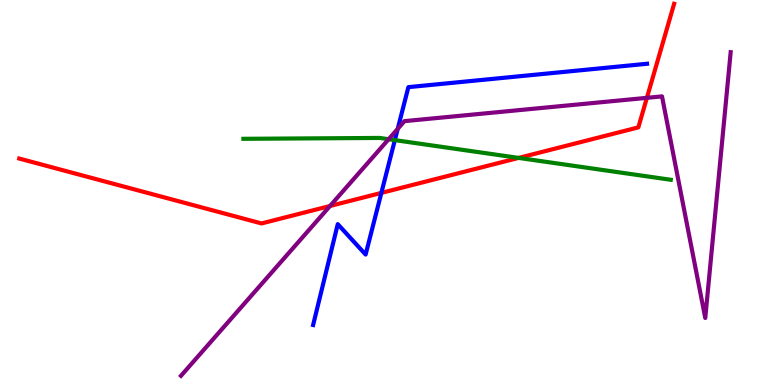[{'lines': ['blue', 'red'], 'intersections': [{'x': 4.92, 'y': 4.99}]}, {'lines': ['green', 'red'], 'intersections': [{'x': 6.69, 'y': 5.9}]}, {'lines': ['purple', 'red'], 'intersections': [{'x': 4.26, 'y': 4.65}, {'x': 8.35, 'y': 7.46}]}, {'lines': ['blue', 'green'], 'intersections': [{'x': 5.09, 'y': 6.36}]}, {'lines': ['blue', 'purple'], 'intersections': [{'x': 5.13, 'y': 6.65}]}, {'lines': ['green', 'purple'], 'intersections': [{'x': 5.01, 'y': 6.38}]}]